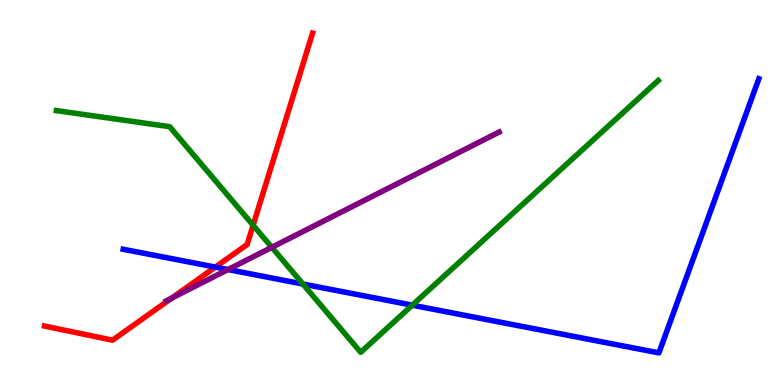[{'lines': ['blue', 'red'], 'intersections': [{'x': 2.78, 'y': 3.06}]}, {'lines': ['green', 'red'], 'intersections': [{'x': 3.27, 'y': 4.15}]}, {'lines': ['purple', 'red'], 'intersections': [{'x': 2.22, 'y': 2.26}]}, {'lines': ['blue', 'green'], 'intersections': [{'x': 3.91, 'y': 2.62}, {'x': 5.32, 'y': 2.07}]}, {'lines': ['blue', 'purple'], 'intersections': [{'x': 2.94, 'y': 3.0}]}, {'lines': ['green', 'purple'], 'intersections': [{'x': 3.51, 'y': 3.58}]}]